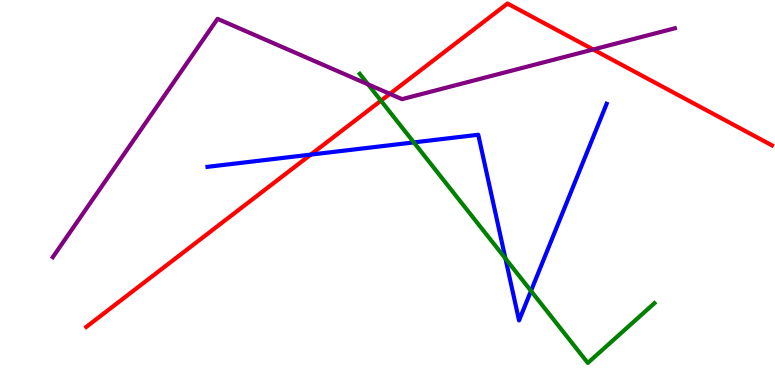[{'lines': ['blue', 'red'], 'intersections': [{'x': 4.01, 'y': 5.98}]}, {'lines': ['green', 'red'], 'intersections': [{'x': 4.92, 'y': 7.38}]}, {'lines': ['purple', 'red'], 'intersections': [{'x': 5.03, 'y': 7.56}, {'x': 7.65, 'y': 8.71}]}, {'lines': ['blue', 'green'], 'intersections': [{'x': 5.34, 'y': 6.3}, {'x': 6.52, 'y': 3.29}, {'x': 6.85, 'y': 2.44}]}, {'lines': ['blue', 'purple'], 'intersections': []}, {'lines': ['green', 'purple'], 'intersections': [{'x': 4.75, 'y': 7.81}]}]